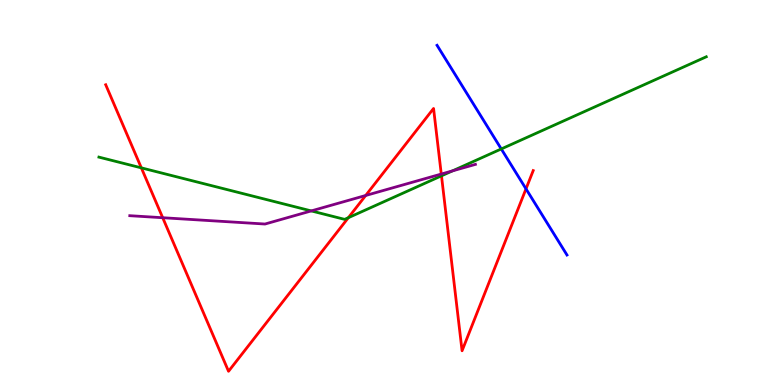[{'lines': ['blue', 'red'], 'intersections': [{'x': 6.79, 'y': 5.09}]}, {'lines': ['green', 'red'], 'intersections': [{'x': 1.82, 'y': 5.64}, {'x': 4.49, 'y': 4.35}, {'x': 5.7, 'y': 5.43}]}, {'lines': ['purple', 'red'], 'intersections': [{'x': 2.1, 'y': 4.34}, {'x': 4.72, 'y': 4.92}, {'x': 5.69, 'y': 5.48}]}, {'lines': ['blue', 'green'], 'intersections': [{'x': 6.47, 'y': 6.13}]}, {'lines': ['blue', 'purple'], 'intersections': []}, {'lines': ['green', 'purple'], 'intersections': [{'x': 4.02, 'y': 4.52}, {'x': 5.84, 'y': 5.56}]}]